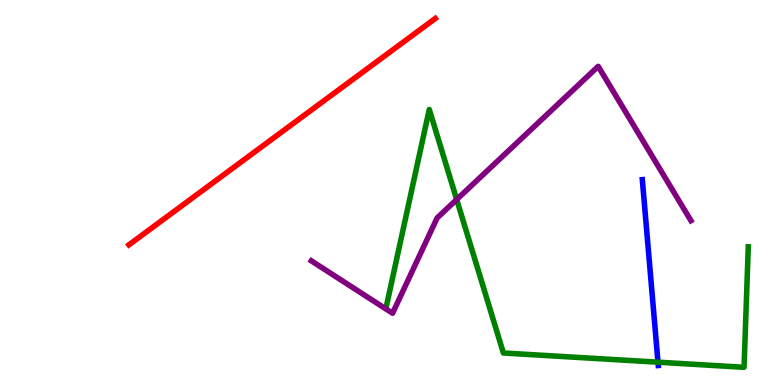[{'lines': ['blue', 'red'], 'intersections': []}, {'lines': ['green', 'red'], 'intersections': []}, {'lines': ['purple', 'red'], 'intersections': []}, {'lines': ['blue', 'green'], 'intersections': [{'x': 8.49, 'y': 0.593}]}, {'lines': ['blue', 'purple'], 'intersections': []}, {'lines': ['green', 'purple'], 'intersections': [{'x': 5.89, 'y': 4.82}]}]